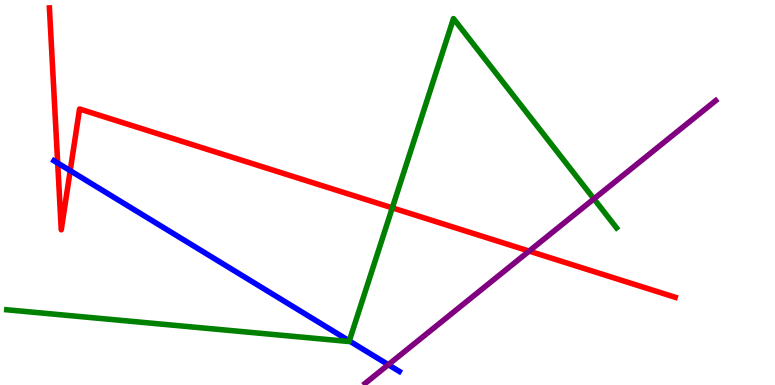[{'lines': ['blue', 'red'], 'intersections': [{'x': 0.744, 'y': 5.77}, {'x': 0.906, 'y': 5.57}]}, {'lines': ['green', 'red'], 'intersections': [{'x': 5.06, 'y': 4.6}]}, {'lines': ['purple', 'red'], 'intersections': [{'x': 6.83, 'y': 3.48}]}, {'lines': ['blue', 'green'], 'intersections': [{'x': 4.51, 'y': 1.15}]}, {'lines': ['blue', 'purple'], 'intersections': [{'x': 5.01, 'y': 0.527}]}, {'lines': ['green', 'purple'], 'intersections': [{'x': 7.66, 'y': 4.83}]}]